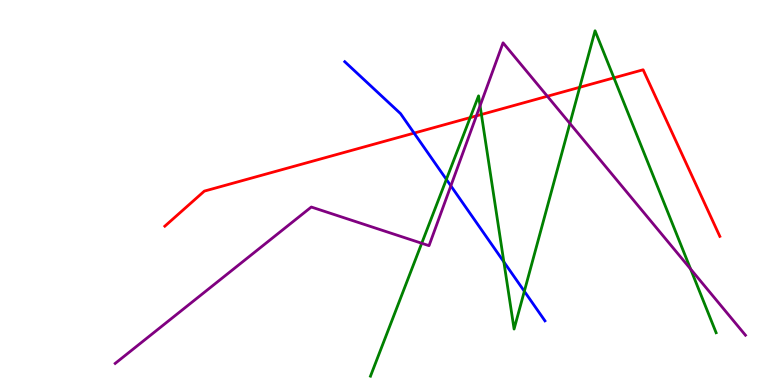[{'lines': ['blue', 'red'], 'intersections': [{'x': 5.34, 'y': 6.54}]}, {'lines': ['green', 'red'], 'intersections': [{'x': 6.07, 'y': 6.95}, {'x': 6.21, 'y': 7.03}, {'x': 7.48, 'y': 7.73}, {'x': 7.92, 'y': 7.98}]}, {'lines': ['purple', 'red'], 'intersections': [{'x': 6.15, 'y': 6.99}, {'x': 7.06, 'y': 7.5}]}, {'lines': ['blue', 'green'], 'intersections': [{'x': 5.76, 'y': 5.34}, {'x': 6.5, 'y': 3.2}, {'x': 6.77, 'y': 2.43}]}, {'lines': ['blue', 'purple'], 'intersections': [{'x': 5.82, 'y': 5.17}]}, {'lines': ['green', 'purple'], 'intersections': [{'x': 5.44, 'y': 3.68}, {'x': 6.19, 'y': 7.25}, {'x': 7.35, 'y': 6.79}, {'x': 8.91, 'y': 3.01}]}]